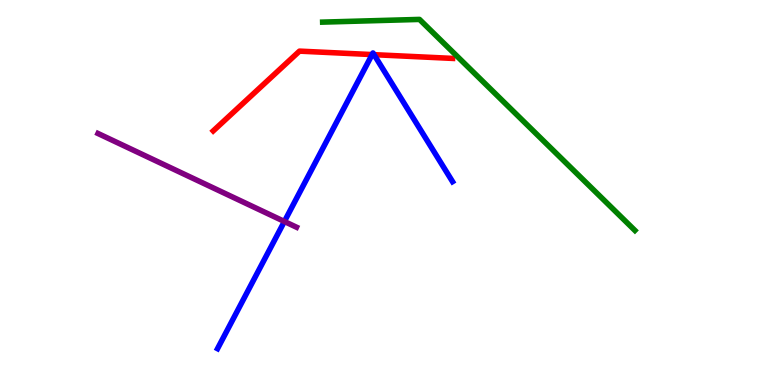[{'lines': ['blue', 'red'], 'intersections': [{'x': 4.8, 'y': 8.58}, {'x': 4.83, 'y': 8.58}]}, {'lines': ['green', 'red'], 'intersections': []}, {'lines': ['purple', 'red'], 'intersections': []}, {'lines': ['blue', 'green'], 'intersections': []}, {'lines': ['blue', 'purple'], 'intersections': [{'x': 3.67, 'y': 4.25}]}, {'lines': ['green', 'purple'], 'intersections': []}]